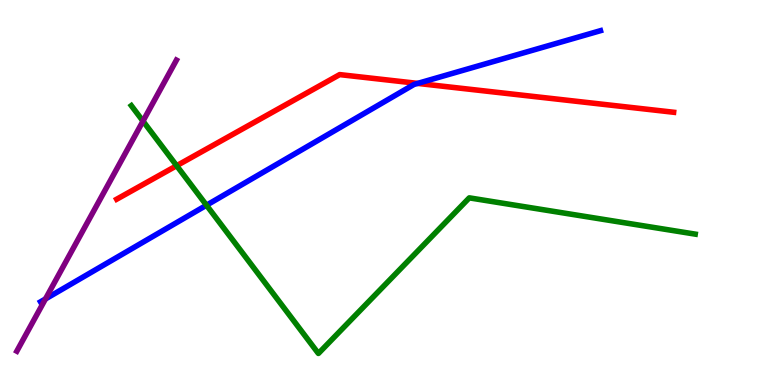[{'lines': ['blue', 'red'], 'intersections': [{'x': 5.39, 'y': 7.83}]}, {'lines': ['green', 'red'], 'intersections': [{'x': 2.28, 'y': 5.7}]}, {'lines': ['purple', 'red'], 'intersections': []}, {'lines': ['blue', 'green'], 'intersections': [{'x': 2.66, 'y': 4.67}]}, {'lines': ['blue', 'purple'], 'intersections': [{'x': 0.587, 'y': 2.24}]}, {'lines': ['green', 'purple'], 'intersections': [{'x': 1.84, 'y': 6.85}]}]